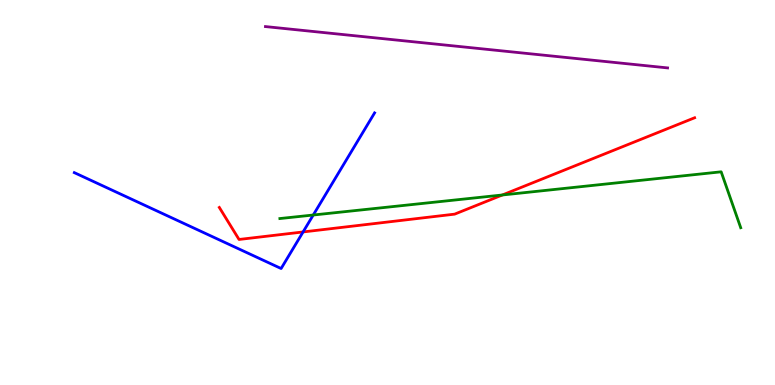[{'lines': ['blue', 'red'], 'intersections': [{'x': 3.91, 'y': 3.98}]}, {'lines': ['green', 'red'], 'intersections': [{'x': 6.48, 'y': 4.94}]}, {'lines': ['purple', 'red'], 'intersections': []}, {'lines': ['blue', 'green'], 'intersections': [{'x': 4.04, 'y': 4.42}]}, {'lines': ['blue', 'purple'], 'intersections': []}, {'lines': ['green', 'purple'], 'intersections': []}]